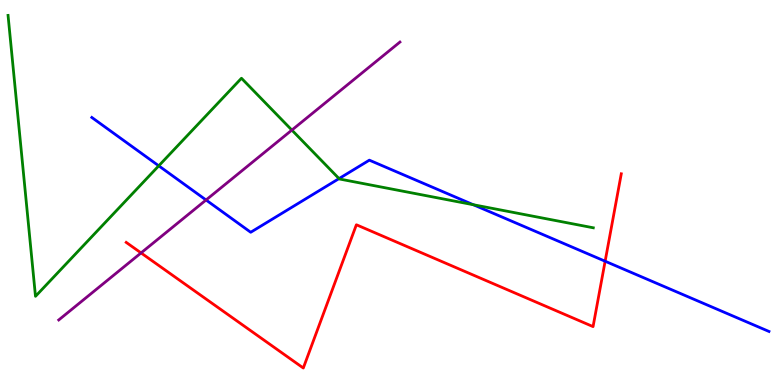[{'lines': ['blue', 'red'], 'intersections': [{'x': 7.81, 'y': 3.21}]}, {'lines': ['green', 'red'], 'intersections': []}, {'lines': ['purple', 'red'], 'intersections': [{'x': 1.82, 'y': 3.43}]}, {'lines': ['blue', 'green'], 'intersections': [{'x': 2.05, 'y': 5.69}, {'x': 4.37, 'y': 5.36}, {'x': 6.11, 'y': 4.68}]}, {'lines': ['blue', 'purple'], 'intersections': [{'x': 2.66, 'y': 4.81}]}, {'lines': ['green', 'purple'], 'intersections': [{'x': 3.77, 'y': 6.62}]}]